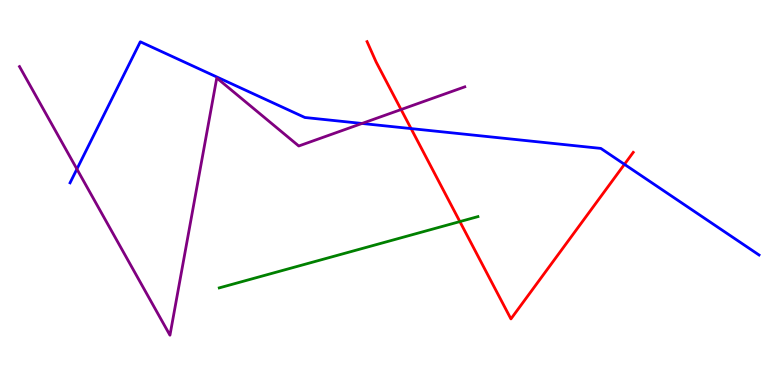[{'lines': ['blue', 'red'], 'intersections': [{'x': 5.3, 'y': 6.66}, {'x': 8.06, 'y': 5.73}]}, {'lines': ['green', 'red'], 'intersections': [{'x': 5.93, 'y': 4.24}]}, {'lines': ['purple', 'red'], 'intersections': [{'x': 5.18, 'y': 7.15}]}, {'lines': ['blue', 'green'], 'intersections': []}, {'lines': ['blue', 'purple'], 'intersections': [{'x': 0.992, 'y': 5.61}, {'x': 4.67, 'y': 6.79}]}, {'lines': ['green', 'purple'], 'intersections': []}]